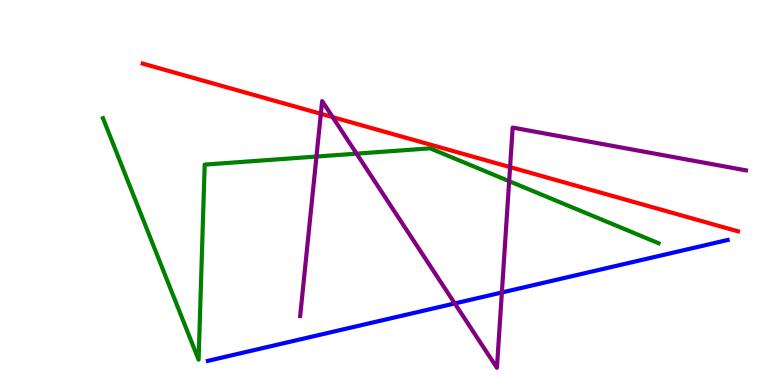[{'lines': ['blue', 'red'], 'intersections': []}, {'lines': ['green', 'red'], 'intersections': []}, {'lines': ['purple', 'red'], 'intersections': [{'x': 4.14, 'y': 7.04}, {'x': 4.29, 'y': 6.96}, {'x': 6.58, 'y': 5.66}]}, {'lines': ['blue', 'green'], 'intersections': []}, {'lines': ['blue', 'purple'], 'intersections': [{'x': 5.87, 'y': 2.12}, {'x': 6.48, 'y': 2.4}]}, {'lines': ['green', 'purple'], 'intersections': [{'x': 4.08, 'y': 5.93}, {'x': 4.6, 'y': 6.01}, {'x': 6.57, 'y': 5.29}]}]